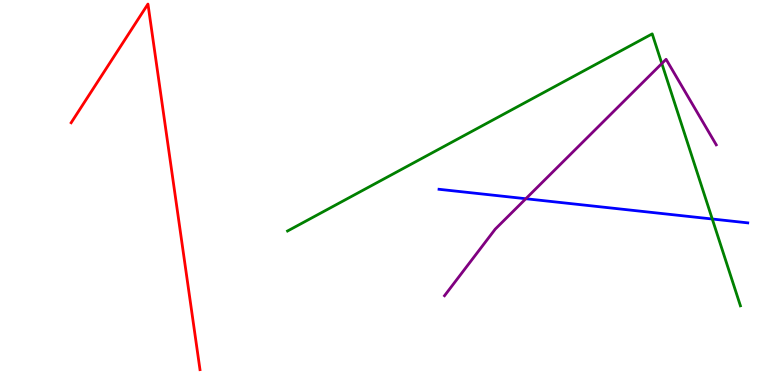[{'lines': ['blue', 'red'], 'intersections': []}, {'lines': ['green', 'red'], 'intersections': []}, {'lines': ['purple', 'red'], 'intersections': []}, {'lines': ['blue', 'green'], 'intersections': [{'x': 9.19, 'y': 4.31}]}, {'lines': ['blue', 'purple'], 'intersections': [{'x': 6.78, 'y': 4.84}]}, {'lines': ['green', 'purple'], 'intersections': [{'x': 8.54, 'y': 8.35}]}]